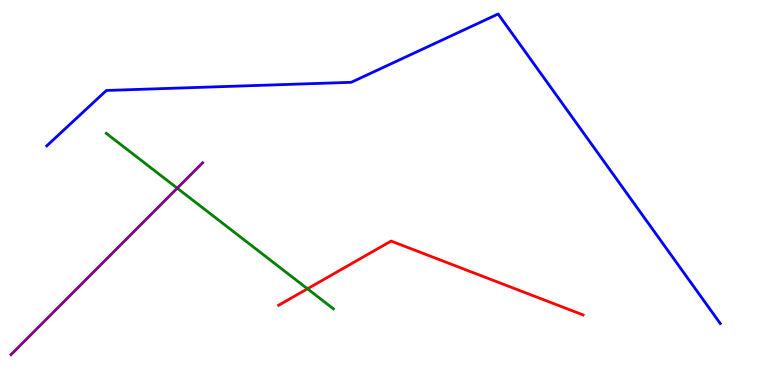[{'lines': ['blue', 'red'], 'intersections': []}, {'lines': ['green', 'red'], 'intersections': [{'x': 3.97, 'y': 2.5}]}, {'lines': ['purple', 'red'], 'intersections': []}, {'lines': ['blue', 'green'], 'intersections': []}, {'lines': ['blue', 'purple'], 'intersections': []}, {'lines': ['green', 'purple'], 'intersections': [{'x': 2.29, 'y': 5.11}]}]